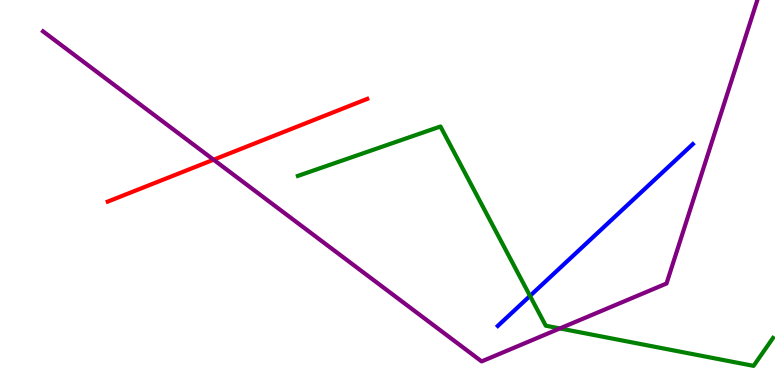[{'lines': ['blue', 'red'], 'intersections': []}, {'lines': ['green', 'red'], 'intersections': []}, {'lines': ['purple', 'red'], 'intersections': [{'x': 2.76, 'y': 5.85}]}, {'lines': ['blue', 'green'], 'intersections': [{'x': 6.84, 'y': 2.31}]}, {'lines': ['blue', 'purple'], 'intersections': []}, {'lines': ['green', 'purple'], 'intersections': [{'x': 7.22, 'y': 1.47}]}]